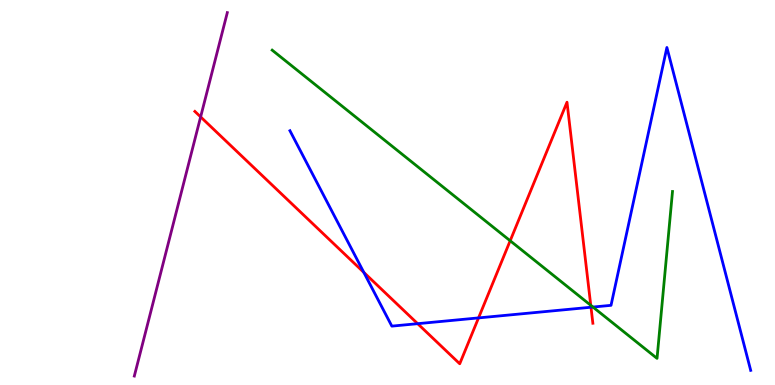[{'lines': ['blue', 'red'], 'intersections': [{'x': 4.69, 'y': 2.93}, {'x': 5.39, 'y': 1.59}, {'x': 6.17, 'y': 1.74}, {'x': 7.63, 'y': 2.02}]}, {'lines': ['green', 'red'], 'intersections': [{'x': 6.58, 'y': 3.75}, {'x': 7.62, 'y': 2.07}]}, {'lines': ['purple', 'red'], 'intersections': [{'x': 2.59, 'y': 6.96}]}, {'lines': ['blue', 'green'], 'intersections': [{'x': 7.65, 'y': 2.02}]}, {'lines': ['blue', 'purple'], 'intersections': []}, {'lines': ['green', 'purple'], 'intersections': []}]